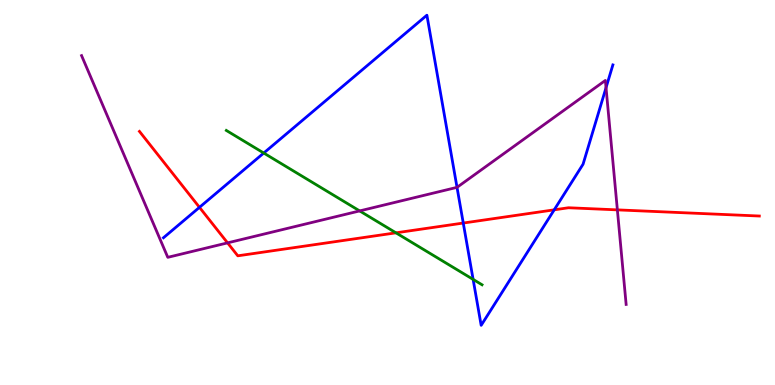[{'lines': ['blue', 'red'], 'intersections': [{'x': 2.57, 'y': 4.61}, {'x': 5.98, 'y': 4.21}, {'x': 7.15, 'y': 4.55}]}, {'lines': ['green', 'red'], 'intersections': [{'x': 5.11, 'y': 3.95}]}, {'lines': ['purple', 'red'], 'intersections': [{'x': 2.94, 'y': 3.69}, {'x': 7.97, 'y': 4.55}]}, {'lines': ['blue', 'green'], 'intersections': [{'x': 3.4, 'y': 6.03}, {'x': 6.1, 'y': 2.74}]}, {'lines': ['blue', 'purple'], 'intersections': [{'x': 5.9, 'y': 5.13}, {'x': 7.82, 'y': 7.72}]}, {'lines': ['green', 'purple'], 'intersections': [{'x': 4.64, 'y': 4.52}]}]